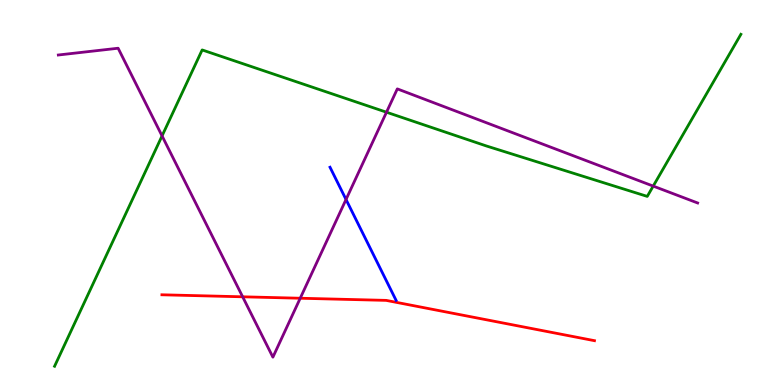[{'lines': ['blue', 'red'], 'intersections': []}, {'lines': ['green', 'red'], 'intersections': []}, {'lines': ['purple', 'red'], 'intersections': [{'x': 3.13, 'y': 2.29}, {'x': 3.87, 'y': 2.25}]}, {'lines': ['blue', 'green'], 'intersections': []}, {'lines': ['blue', 'purple'], 'intersections': [{'x': 4.46, 'y': 4.82}]}, {'lines': ['green', 'purple'], 'intersections': [{'x': 2.09, 'y': 6.47}, {'x': 4.99, 'y': 7.09}, {'x': 8.43, 'y': 5.17}]}]